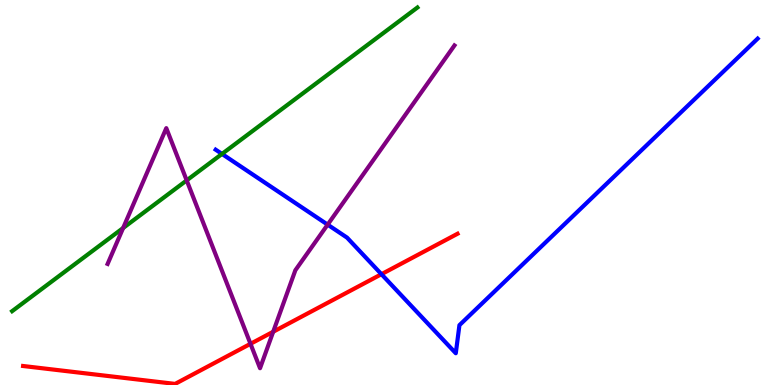[{'lines': ['blue', 'red'], 'intersections': [{'x': 4.92, 'y': 2.88}]}, {'lines': ['green', 'red'], 'intersections': []}, {'lines': ['purple', 'red'], 'intersections': [{'x': 3.23, 'y': 1.07}, {'x': 3.53, 'y': 1.38}]}, {'lines': ['blue', 'green'], 'intersections': [{'x': 2.86, 'y': 6.0}]}, {'lines': ['blue', 'purple'], 'intersections': [{'x': 4.23, 'y': 4.17}]}, {'lines': ['green', 'purple'], 'intersections': [{'x': 1.59, 'y': 4.08}, {'x': 2.41, 'y': 5.31}]}]